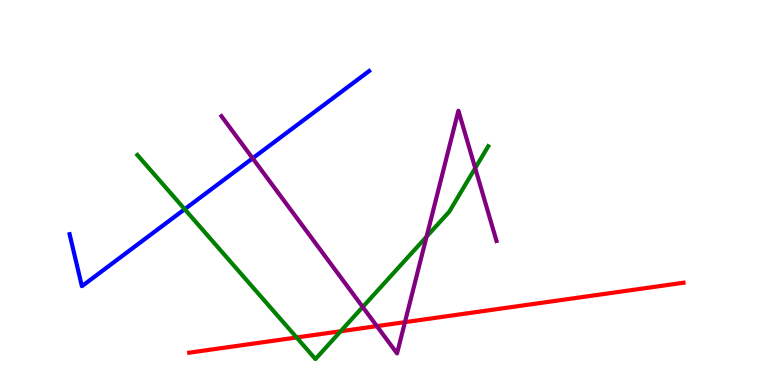[{'lines': ['blue', 'red'], 'intersections': []}, {'lines': ['green', 'red'], 'intersections': [{'x': 3.83, 'y': 1.23}, {'x': 4.4, 'y': 1.4}]}, {'lines': ['purple', 'red'], 'intersections': [{'x': 4.86, 'y': 1.53}, {'x': 5.23, 'y': 1.63}]}, {'lines': ['blue', 'green'], 'intersections': [{'x': 2.38, 'y': 4.57}]}, {'lines': ['blue', 'purple'], 'intersections': [{'x': 3.26, 'y': 5.89}]}, {'lines': ['green', 'purple'], 'intersections': [{'x': 4.68, 'y': 2.03}, {'x': 5.5, 'y': 3.85}, {'x': 6.13, 'y': 5.63}]}]